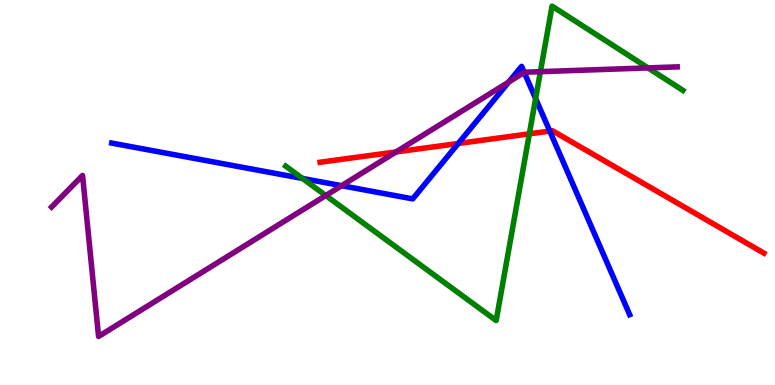[{'lines': ['blue', 'red'], 'intersections': [{'x': 5.91, 'y': 6.27}, {'x': 7.09, 'y': 6.6}]}, {'lines': ['green', 'red'], 'intersections': [{'x': 6.83, 'y': 6.52}]}, {'lines': ['purple', 'red'], 'intersections': [{'x': 5.11, 'y': 6.05}]}, {'lines': ['blue', 'green'], 'intersections': [{'x': 3.9, 'y': 5.37}, {'x': 6.91, 'y': 7.44}]}, {'lines': ['blue', 'purple'], 'intersections': [{'x': 4.41, 'y': 5.18}, {'x': 6.56, 'y': 7.87}, {'x': 6.76, 'y': 8.12}]}, {'lines': ['green', 'purple'], 'intersections': [{'x': 4.2, 'y': 4.92}, {'x': 6.97, 'y': 8.14}, {'x': 8.36, 'y': 8.24}]}]